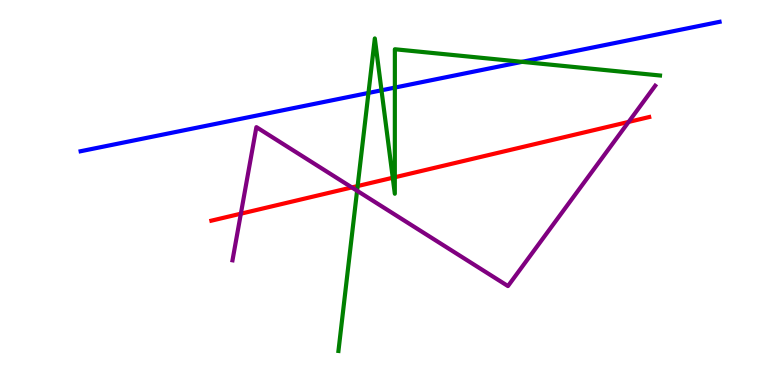[{'lines': ['blue', 'red'], 'intersections': []}, {'lines': ['green', 'red'], 'intersections': [{'x': 4.61, 'y': 5.17}, {'x': 5.07, 'y': 5.38}, {'x': 5.09, 'y': 5.4}]}, {'lines': ['purple', 'red'], 'intersections': [{'x': 3.11, 'y': 4.45}, {'x': 4.54, 'y': 5.13}, {'x': 8.11, 'y': 6.83}]}, {'lines': ['blue', 'green'], 'intersections': [{'x': 4.75, 'y': 7.59}, {'x': 4.92, 'y': 7.65}, {'x': 5.09, 'y': 7.72}, {'x': 6.74, 'y': 8.39}]}, {'lines': ['blue', 'purple'], 'intersections': []}, {'lines': ['green', 'purple'], 'intersections': [{'x': 4.61, 'y': 5.05}]}]